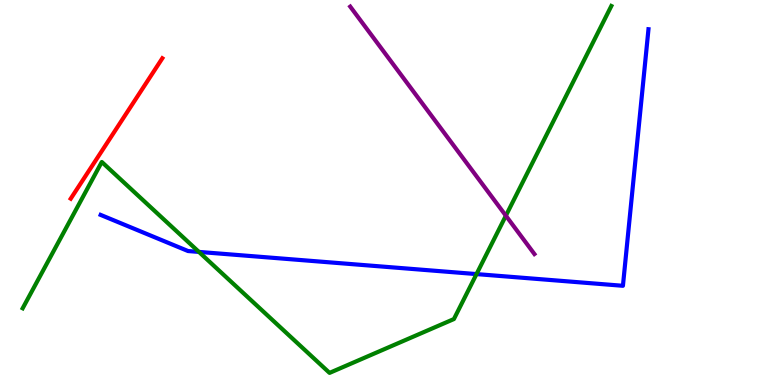[{'lines': ['blue', 'red'], 'intersections': []}, {'lines': ['green', 'red'], 'intersections': []}, {'lines': ['purple', 'red'], 'intersections': []}, {'lines': ['blue', 'green'], 'intersections': [{'x': 2.57, 'y': 3.46}, {'x': 6.15, 'y': 2.88}]}, {'lines': ['blue', 'purple'], 'intersections': []}, {'lines': ['green', 'purple'], 'intersections': [{'x': 6.53, 'y': 4.4}]}]